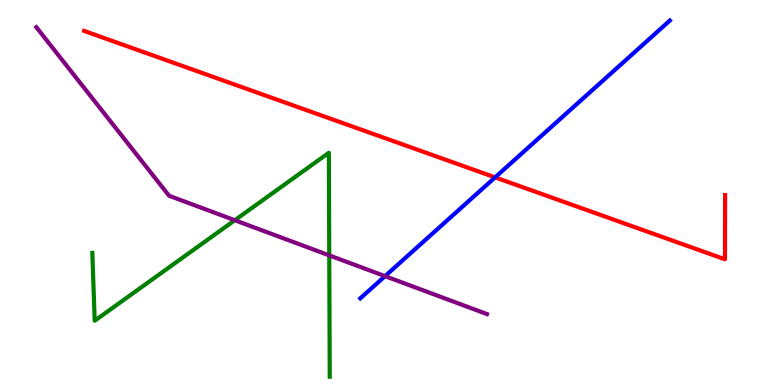[{'lines': ['blue', 'red'], 'intersections': [{'x': 6.39, 'y': 5.39}]}, {'lines': ['green', 'red'], 'intersections': []}, {'lines': ['purple', 'red'], 'intersections': []}, {'lines': ['blue', 'green'], 'intersections': []}, {'lines': ['blue', 'purple'], 'intersections': [{'x': 4.97, 'y': 2.83}]}, {'lines': ['green', 'purple'], 'intersections': [{'x': 3.03, 'y': 4.28}, {'x': 4.25, 'y': 3.37}]}]